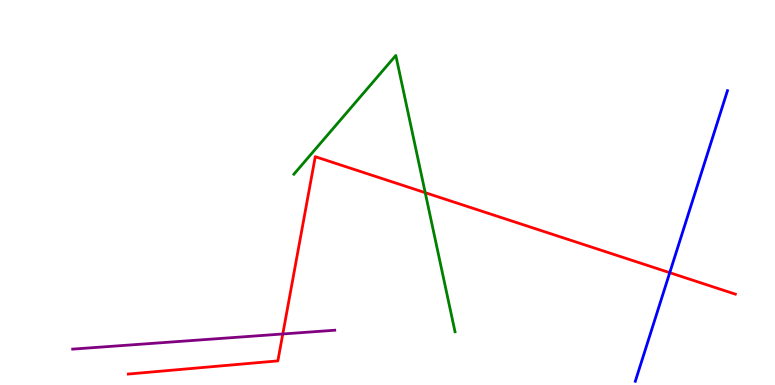[{'lines': ['blue', 'red'], 'intersections': [{'x': 8.64, 'y': 2.92}]}, {'lines': ['green', 'red'], 'intersections': [{'x': 5.49, 'y': 5.0}]}, {'lines': ['purple', 'red'], 'intersections': [{'x': 3.65, 'y': 1.33}]}, {'lines': ['blue', 'green'], 'intersections': []}, {'lines': ['blue', 'purple'], 'intersections': []}, {'lines': ['green', 'purple'], 'intersections': []}]